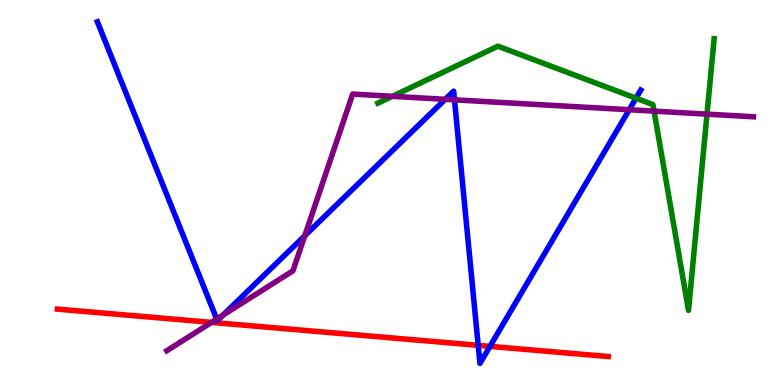[{'lines': ['blue', 'red'], 'intersections': [{'x': 6.17, 'y': 1.03}, {'x': 6.32, 'y': 1.0}]}, {'lines': ['green', 'red'], 'intersections': []}, {'lines': ['purple', 'red'], 'intersections': [{'x': 2.73, 'y': 1.63}]}, {'lines': ['blue', 'green'], 'intersections': [{'x': 8.21, 'y': 7.45}]}, {'lines': ['blue', 'purple'], 'intersections': [{'x': 2.8, 'y': 1.71}, {'x': 2.88, 'y': 1.82}, {'x': 3.93, 'y': 3.88}, {'x': 5.75, 'y': 7.42}, {'x': 5.86, 'y': 7.41}, {'x': 8.12, 'y': 7.15}]}, {'lines': ['green', 'purple'], 'intersections': [{'x': 5.06, 'y': 7.5}, {'x': 8.44, 'y': 7.11}, {'x': 9.12, 'y': 7.04}]}]